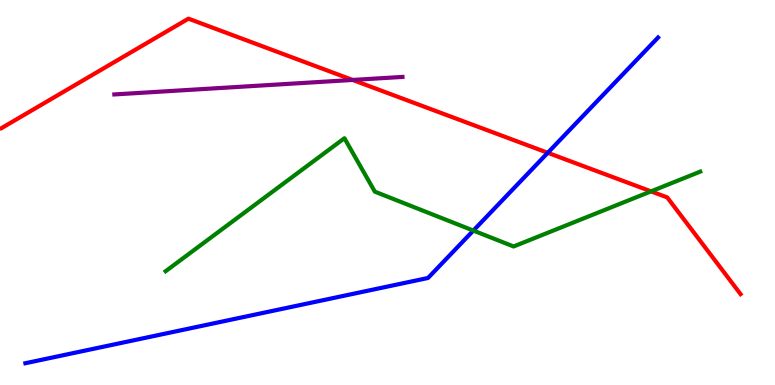[{'lines': ['blue', 'red'], 'intersections': [{'x': 7.07, 'y': 6.03}]}, {'lines': ['green', 'red'], 'intersections': [{'x': 8.4, 'y': 5.03}]}, {'lines': ['purple', 'red'], 'intersections': [{'x': 4.55, 'y': 7.92}]}, {'lines': ['blue', 'green'], 'intersections': [{'x': 6.11, 'y': 4.01}]}, {'lines': ['blue', 'purple'], 'intersections': []}, {'lines': ['green', 'purple'], 'intersections': []}]